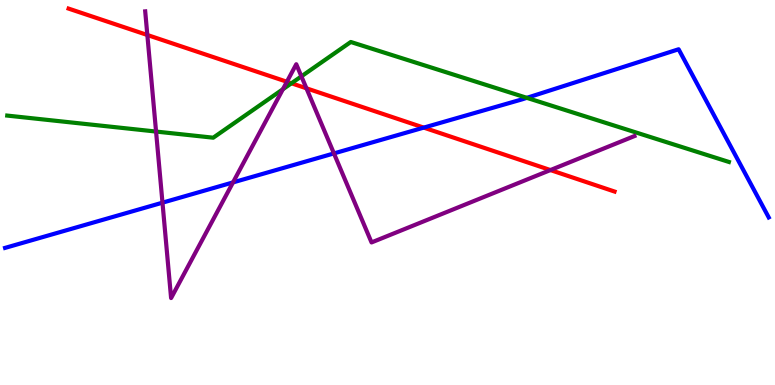[{'lines': ['blue', 'red'], 'intersections': [{'x': 5.47, 'y': 6.69}]}, {'lines': ['green', 'red'], 'intersections': [{'x': 3.76, 'y': 7.84}]}, {'lines': ['purple', 'red'], 'intersections': [{'x': 1.9, 'y': 9.09}, {'x': 3.7, 'y': 7.88}, {'x': 3.95, 'y': 7.71}, {'x': 7.1, 'y': 5.58}]}, {'lines': ['blue', 'green'], 'intersections': [{'x': 6.8, 'y': 7.46}]}, {'lines': ['blue', 'purple'], 'intersections': [{'x': 2.1, 'y': 4.74}, {'x': 3.01, 'y': 5.26}, {'x': 4.31, 'y': 6.02}]}, {'lines': ['green', 'purple'], 'intersections': [{'x': 2.01, 'y': 6.58}, {'x': 3.65, 'y': 7.68}, {'x': 3.89, 'y': 8.02}]}]